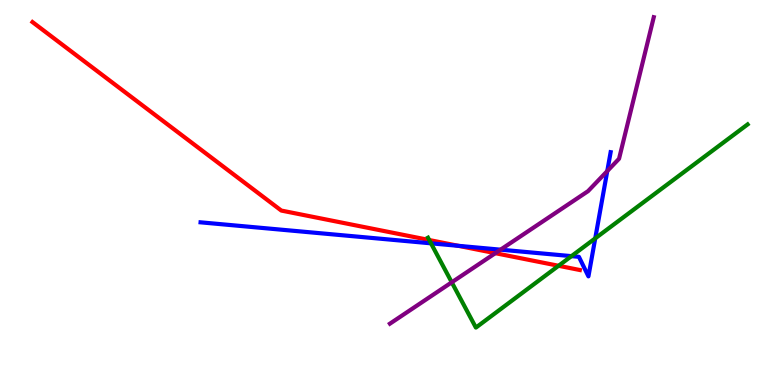[{'lines': ['blue', 'red'], 'intersections': [{'x': 5.91, 'y': 3.61}]}, {'lines': ['green', 'red'], 'intersections': [{'x': 5.54, 'y': 3.77}, {'x': 7.21, 'y': 3.1}]}, {'lines': ['purple', 'red'], 'intersections': [{'x': 6.39, 'y': 3.42}]}, {'lines': ['blue', 'green'], 'intersections': [{'x': 5.56, 'y': 3.68}, {'x': 7.37, 'y': 3.35}, {'x': 7.68, 'y': 3.81}]}, {'lines': ['blue', 'purple'], 'intersections': [{'x': 6.46, 'y': 3.52}, {'x': 7.84, 'y': 5.56}]}, {'lines': ['green', 'purple'], 'intersections': [{'x': 5.83, 'y': 2.67}]}]